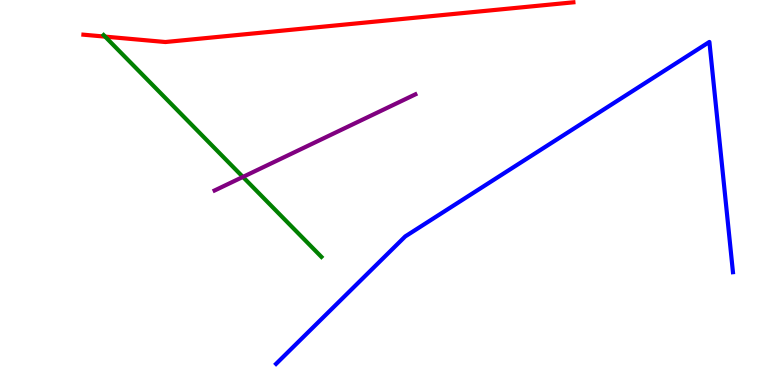[{'lines': ['blue', 'red'], 'intersections': []}, {'lines': ['green', 'red'], 'intersections': [{'x': 1.36, 'y': 9.05}]}, {'lines': ['purple', 'red'], 'intersections': []}, {'lines': ['blue', 'green'], 'intersections': []}, {'lines': ['blue', 'purple'], 'intersections': []}, {'lines': ['green', 'purple'], 'intersections': [{'x': 3.13, 'y': 5.4}]}]